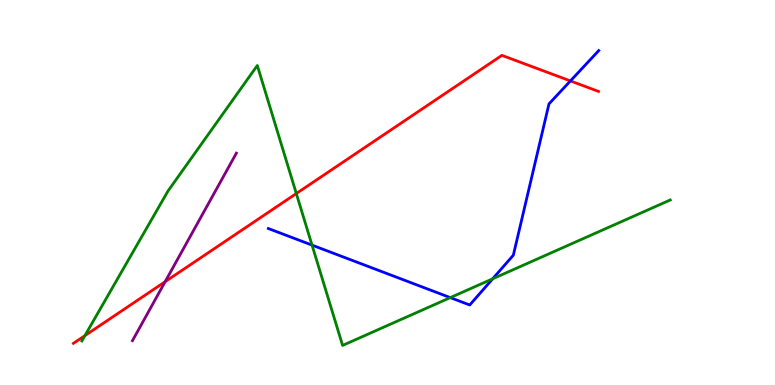[{'lines': ['blue', 'red'], 'intersections': [{'x': 7.36, 'y': 7.9}]}, {'lines': ['green', 'red'], 'intersections': [{'x': 1.1, 'y': 1.28}, {'x': 3.82, 'y': 4.97}]}, {'lines': ['purple', 'red'], 'intersections': [{'x': 2.13, 'y': 2.68}]}, {'lines': ['blue', 'green'], 'intersections': [{'x': 4.03, 'y': 3.63}, {'x': 5.81, 'y': 2.27}, {'x': 6.36, 'y': 2.76}]}, {'lines': ['blue', 'purple'], 'intersections': []}, {'lines': ['green', 'purple'], 'intersections': []}]